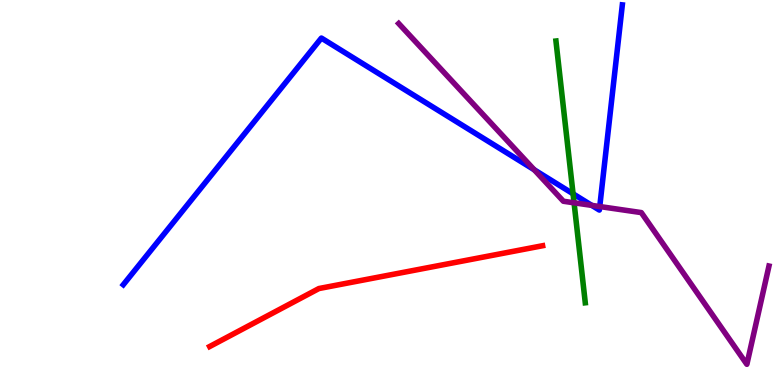[{'lines': ['blue', 'red'], 'intersections': []}, {'lines': ['green', 'red'], 'intersections': []}, {'lines': ['purple', 'red'], 'intersections': []}, {'lines': ['blue', 'green'], 'intersections': [{'x': 7.39, 'y': 4.97}]}, {'lines': ['blue', 'purple'], 'intersections': [{'x': 6.89, 'y': 5.59}, {'x': 7.64, 'y': 4.67}, {'x': 7.74, 'y': 4.64}]}, {'lines': ['green', 'purple'], 'intersections': [{'x': 7.41, 'y': 4.73}]}]